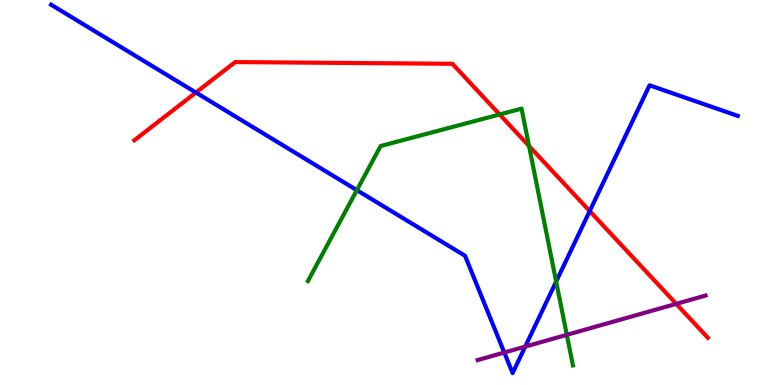[{'lines': ['blue', 'red'], 'intersections': [{'x': 2.53, 'y': 7.6}, {'x': 7.61, 'y': 4.52}]}, {'lines': ['green', 'red'], 'intersections': [{'x': 6.45, 'y': 7.03}, {'x': 6.83, 'y': 6.21}]}, {'lines': ['purple', 'red'], 'intersections': [{'x': 8.73, 'y': 2.11}]}, {'lines': ['blue', 'green'], 'intersections': [{'x': 4.6, 'y': 5.06}, {'x': 7.18, 'y': 2.69}]}, {'lines': ['blue', 'purple'], 'intersections': [{'x': 6.51, 'y': 0.843}, {'x': 6.78, 'y': 0.997}]}, {'lines': ['green', 'purple'], 'intersections': [{'x': 7.31, 'y': 1.3}]}]